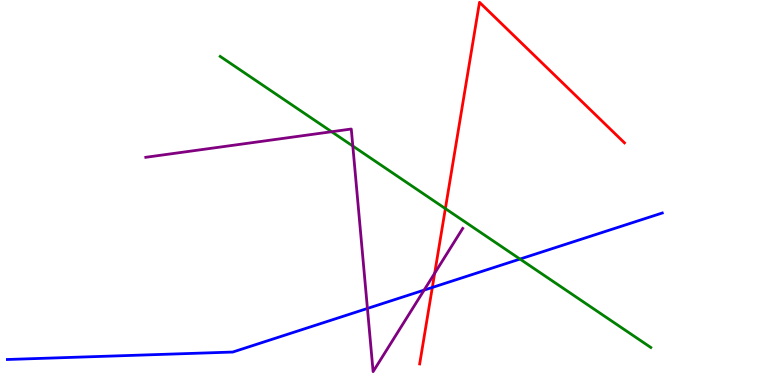[{'lines': ['blue', 'red'], 'intersections': [{'x': 5.58, 'y': 2.53}]}, {'lines': ['green', 'red'], 'intersections': [{'x': 5.75, 'y': 4.58}]}, {'lines': ['purple', 'red'], 'intersections': [{'x': 5.61, 'y': 2.9}]}, {'lines': ['blue', 'green'], 'intersections': [{'x': 6.71, 'y': 3.27}]}, {'lines': ['blue', 'purple'], 'intersections': [{'x': 4.74, 'y': 1.99}, {'x': 5.47, 'y': 2.47}]}, {'lines': ['green', 'purple'], 'intersections': [{'x': 4.28, 'y': 6.58}, {'x': 4.55, 'y': 6.21}]}]